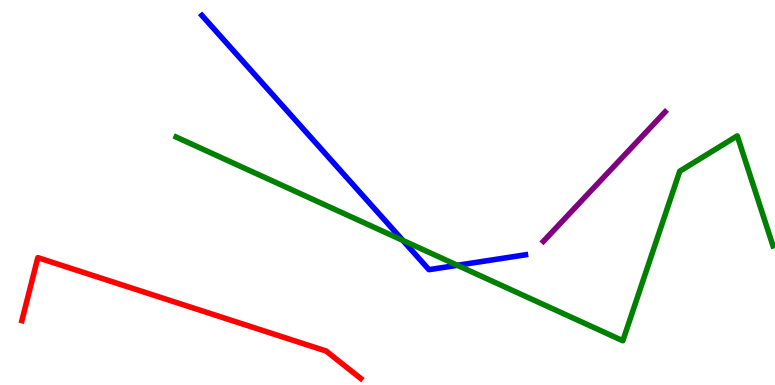[{'lines': ['blue', 'red'], 'intersections': []}, {'lines': ['green', 'red'], 'intersections': []}, {'lines': ['purple', 'red'], 'intersections': []}, {'lines': ['blue', 'green'], 'intersections': [{'x': 5.2, 'y': 3.76}, {'x': 5.9, 'y': 3.11}]}, {'lines': ['blue', 'purple'], 'intersections': []}, {'lines': ['green', 'purple'], 'intersections': []}]